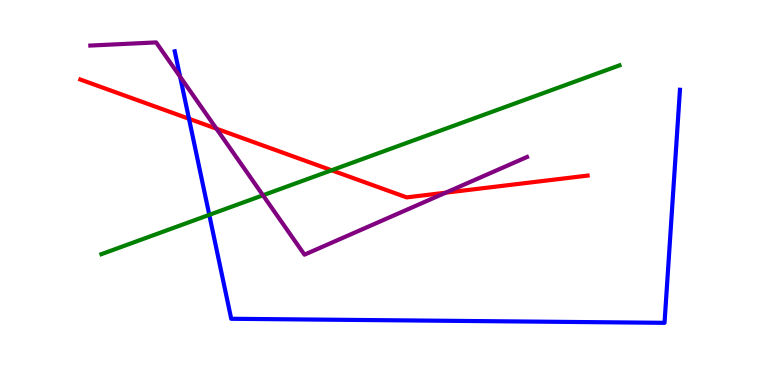[{'lines': ['blue', 'red'], 'intersections': [{'x': 2.44, 'y': 6.91}]}, {'lines': ['green', 'red'], 'intersections': [{'x': 4.28, 'y': 5.58}]}, {'lines': ['purple', 'red'], 'intersections': [{'x': 2.79, 'y': 6.66}, {'x': 5.75, 'y': 5.0}]}, {'lines': ['blue', 'green'], 'intersections': [{'x': 2.7, 'y': 4.42}]}, {'lines': ['blue', 'purple'], 'intersections': [{'x': 2.32, 'y': 8.01}]}, {'lines': ['green', 'purple'], 'intersections': [{'x': 3.39, 'y': 4.93}]}]